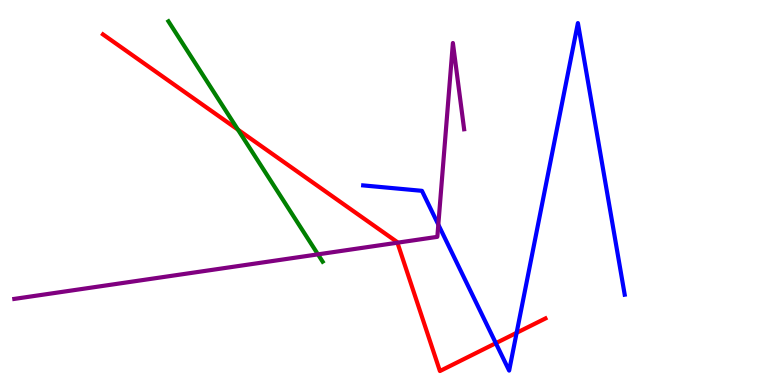[{'lines': ['blue', 'red'], 'intersections': [{'x': 6.4, 'y': 1.09}, {'x': 6.67, 'y': 1.36}]}, {'lines': ['green', 'red'], 'intersections': [{'x': 3.07, 'y': 6.63}]}, {'lines': ['purple', 'red'], 'intersections': [{'x': 5.13, 'y': 3.7}]}, {'lines': ['blue', 'green'], 'intersections': []}, {'lines': ['blue', 'purple'], 'intersections': [{'x': 5.66, 'y': 4.17}]}, {'lines': ['green', 'purple'], 'intersections': [{'x': 4.1, 'y': 3.39}]}]